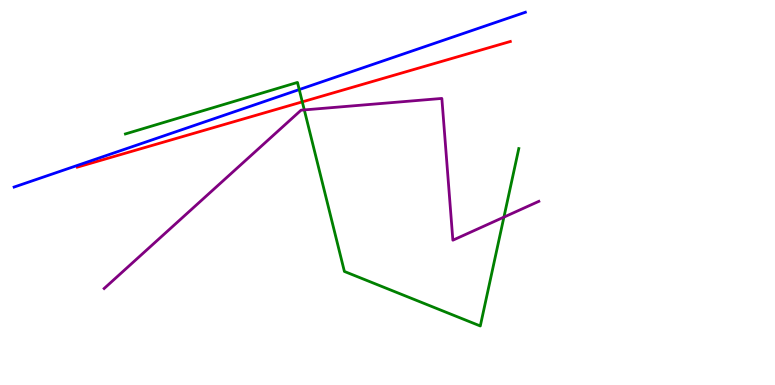[{'lines': ['blue', 'red'], 'intersections': []}, {'lines': ['green', 'red'], 'intersections': [{'x': 3.9, 'y': 7.35}]}, {'lines': ['purple', 'red'], 'intersections': []}, {'lines': ['blue', 'green'], 'intersections': [{'x': 3.86, 'y': 7.67}]}, {'lines': ['blue', 'purple'], 'intersections': []}, {'lines': ['green', 'purple'], 'intersections': [{'x': 3.93, 'y': 7.15}, {'x': 6.5, 'y': 4.36}]}]